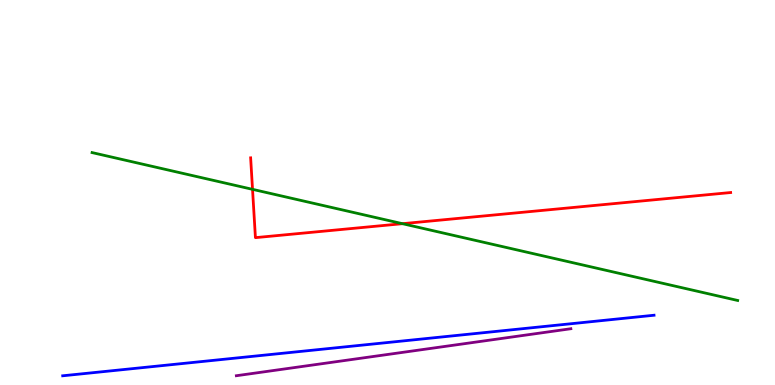[{'lines': ['blue', 'red'], 'intersections': []}, {'lines': ['green', 'red'], 'intersections': [{'x': 3.26, 'y': 5.08}, {'x': 5.19, 'y': 4.19}]}, {'lines': ['purple', 'red'], 'intersections': []}, {'lines': ['blue', 'green'], 'intersections': []}, {'lines': ['blue', 'purple'], 'intersections': []}, {'lines': ['green', 'purple'], 'intersections': []}]